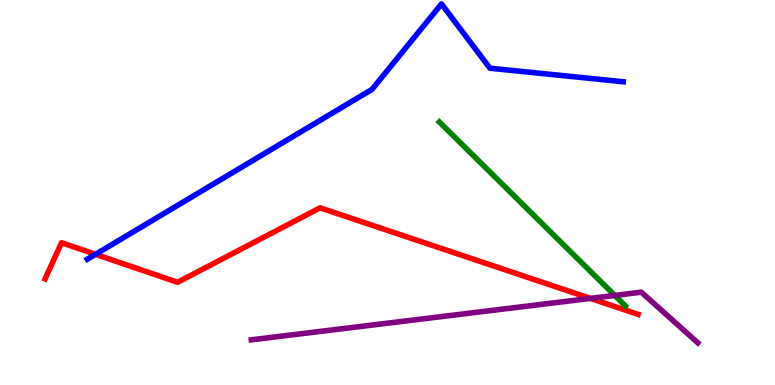[{'lines': ['blue', 'red'], 'intersections': [{'x': 1.23, 'y': 3.39}]}, {'lines': ['green', 'red'], 'intersections': []}, {'lines': ['purple', 'red'], 'intersections': [{'x': 7.62, 'y': 2.25}]}, {'lines': ['blue', 'green'], 'intersections': []}, {'lines': ['blue', 'purple'], 'intersections': []}, {'lines': ['green', 'purple'], 'intersections': [{'x': 7.93, 'y': 2.33}]}]